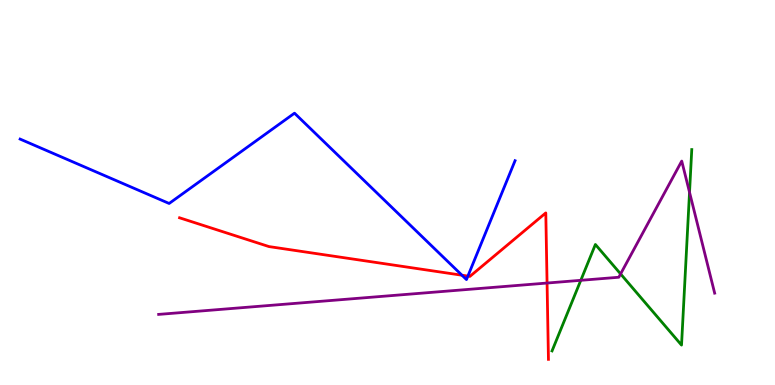[{'lines': ['blue', 'red'], 'intersections': [{'x': 5.96, 'y': 2.85}, {'x': 6.04, 'y': 2.83}]}, {'lines': ['green', 'red'], 'intersections': []}, {'lines': ['purple', 'red'], 'intersections': [{'x': 7.06, 'y': 2.65}]}, {'lines': ['blue', 'green'], 'intersections': []}, {'lines': ['blue', 'purple'], 'intersections': []}, {'lines': ['green', 'purple'], 'intersections': [{'x': 7.49, 'y': 2.72}, {'x': 8.01, 'y': 2.89}, {'x': 8.9, 'y': 5.01}]}]